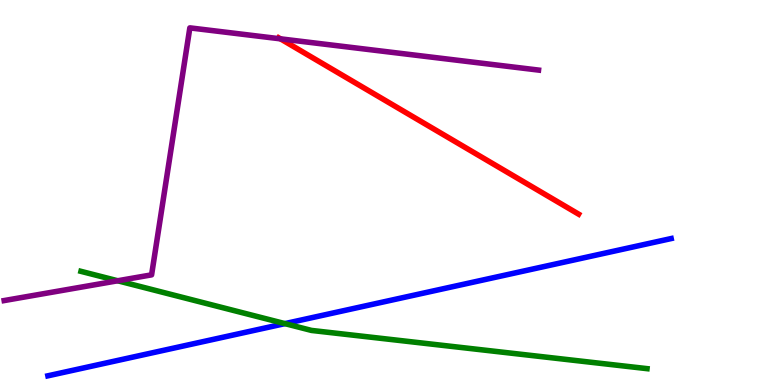[{'lines': ['blue', 'red'], 'intersections': []}, {'lines': ['green', 'red'], 'intersections': []}, {'lines': ['purple', 'red'], 'intersections': [{'x': 3.62, 'y': 8.99}]}, {'lines': ['blue', 'green'], 'intersections': [{'x': 3.68, 'y': 1.59}]}, {'lines': ['blue', 'purple'], 'intersections': []}, {'lines': ['green', 'purple'], 'intersections': [{'x': 1.52, 'y': 2.71}]}]